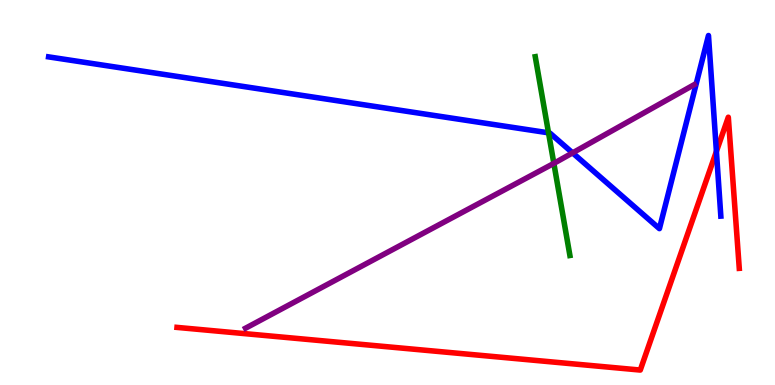[{'lines': ['blue', 'red'], 'intersections': [{'x': 9.24, 'y': 6.07}]}, {'lines': ['green', 'red'], 'intersections': []}, {'lines': ['purple', 'red'], 'intersections': []}, {'lines': ['blue', 'green'], 'intersections': [{'x': 7.08, 'y': 6.55}]}, {'lines': ['blue', 'purple'], 'intersections': [{'x': 7.39, 'y': 6.03}]}, {'lines': ['green', 'purple'], 'intersections': [{'x': 7.15, 'y': 5.76}]}]